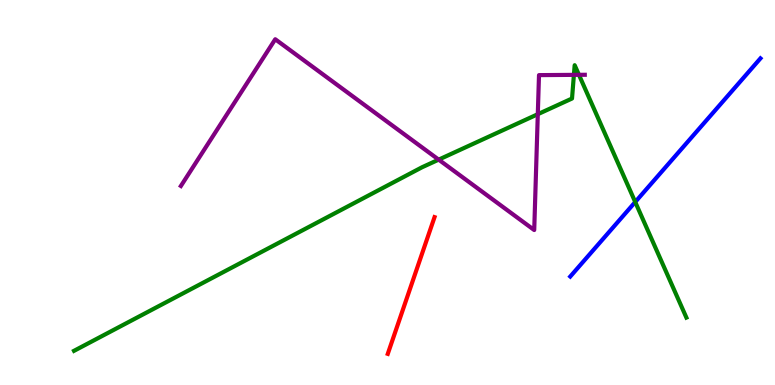[{'lines': ['blue', 'red'], 'intersections': []}, {'lines': ['green', 'red'], 'intersections': []}, {'lines': ['purple', 'red'], 'intersections': []}, {'lines': ['blue', 'green'], 'intersections': [{'x': 8.2, 'y': 4.75}]}, {'lines': ['blue', 'purple'], 'intersections': []}, {'lines': ['green', 'purple'], 'intersections': [{'x': 5.66, 'y': 5.85}, {'x': 6.94, 'y': 7.03}, {'x': 7.41, 'y': 8.06}, {'x': 7.47, 'y': 8.06}]}]